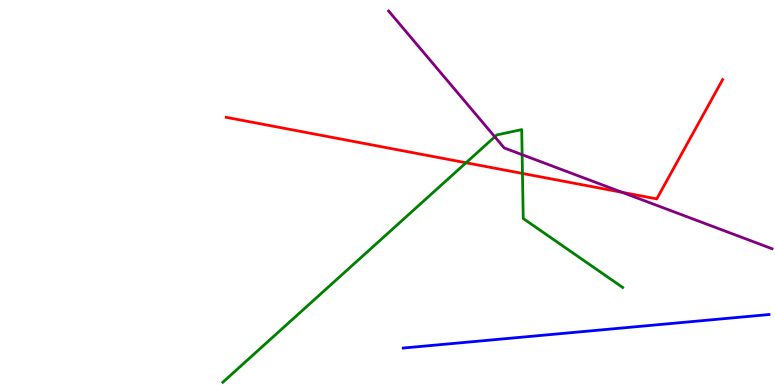[{'lines': ['blue', 'red'], 'intersections': []}, {'lines': ['green', 'red'], 'intersections': [{'x': 6.01, 'y': 5.77}, {'x': 6.74, 'y': 5.5}]}, {'lines': ['purple', 'red'], 'intersections': [{'x': 8.03, 'y': 5.0}]}, {'lines': ['blue', 'green'], 'intersections': []}, {'lines': ['blue', 'purple'], 'intersections': []}, {'lines': ['green', 'purple'], 'intersections': [{'x': 6.38, 'y': 6.45}, {'x': 6.74, 'y': 5.98}]}]